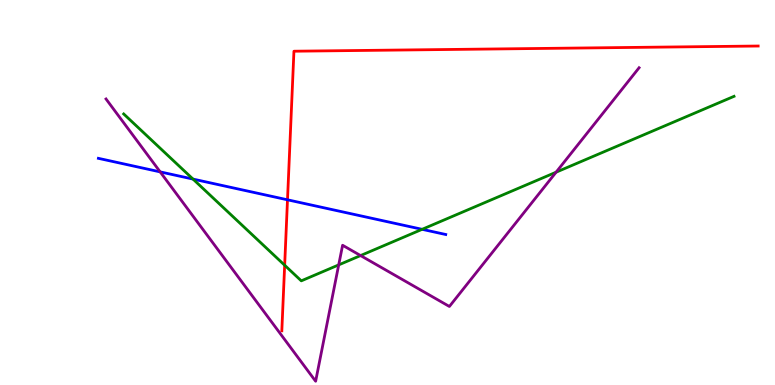[{'lines': ['blue', 'red'], 'intersections': [{'x': 3.71, 'y': 4.81}]}, {'lines': ['green', 'red'], 'intersections': [{'x': 3.67, 'y': 3.11}]}, {'lines': ['purple', 'red'], 'intersections': []}, {'lines': ['blue', 'green'], 'intersections': [{'x': 2.49, 'y': 5.35}, {'x': 5.45, 'y': 4.04}]}, {'lines': ['blue', 'purple'], 'intersections': [{'x': 2.07, 'y': 5.54}]}, {'lines': ['green', 'purple'], 'intersections': [{'x': 4.37, 'y': 3.12}, {'x': 4.65, 'y': 3.36}, {'x': 7.18, 'y': 5.53}]}]